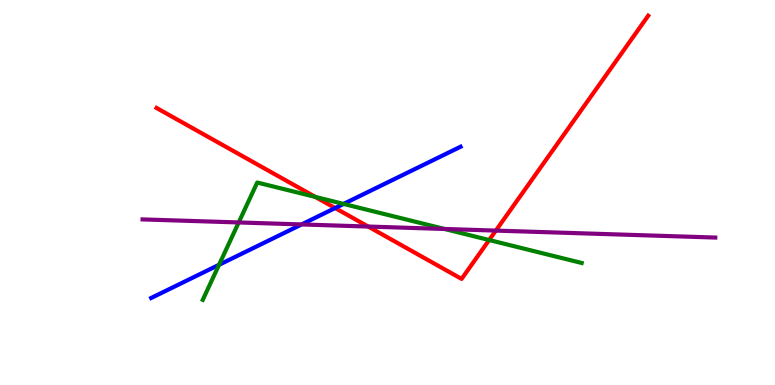[{'lines': ['blue', 'red'], 'intersections': [{'x': 4.32, 'y': 4.6}]}, {'lines': ['green', 'red'], 'intersections': [{'x': 4.07, 'y': 4.89}, {'x': 6.31, 'y': 3.77}]}, {'lines': ['purple', 'red'], 'intersections': [{'x': 4.75, 'y': 4.12}, {'x': 6.4, 'y': 4.01}]}, {'lines': ['blue', 'green'], 'intersections': [{'x': 2.83, 'y': 3.12}, {'x': 4.43, 'y': 4.7}]}, {'lines': ['blue', 'purple'], 'intersections': [{'x': 3.89, 'y': 4.17}]}, {'lines': ['green', 'purple'], 'intersections': [{'x': 3.08, 'y': 4.22}, {'x': 5.74, 'y': 4.05}]}]